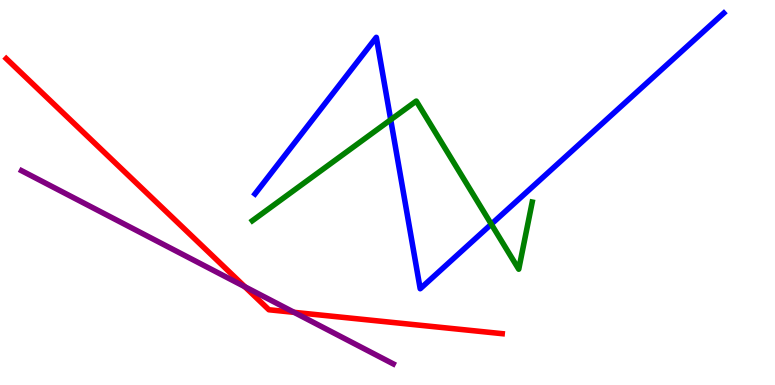[{'lines': ['blue', 'red'], 'intersections': []}, {'lines': ['green', 'red'], 'intersections': []}, {'lines': ['purple', 'red'], 'intersections': [{'x': 3.16, 'y': 2.55}, {'x': 3.79, 'y': 1.89}]}, {'lines': ['blue', 'green'], 'intersections': [{'x': 5.04, 'y': 6.89}, {'x': 6.34, 'y': 4.18}]}, {'lines': ['blue', 'purple'], 'intersections': []}, {'lines': ['green', 'purple'], 'intersections': []}]